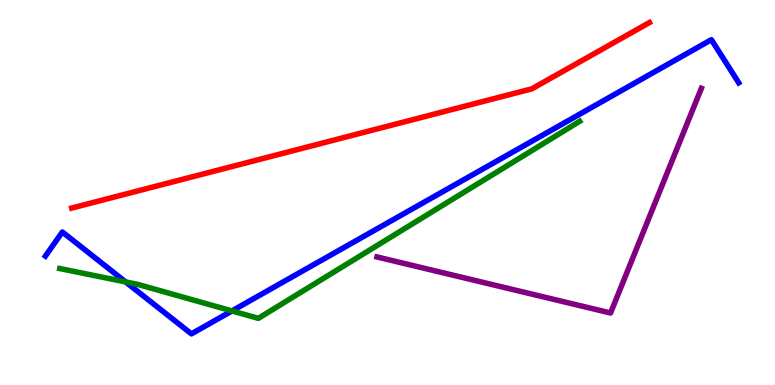[{'lines': ['blue', 'red'], 'intersections': []}, {'lines': ['green', 'red'], 'intersections': []}, {'lines': ['purple', 'red'], 'intersections': []}, {'lines': ['blue', 'green'], 'intersections': [{'x': 1.62, 'y': 2.68}, {'x': 2.99, 'y': 1.92}]}, {'lines': ['blue', 'purple'], 'intersections': []}, {'lines': ['green', 'purple'], 'intersections': []}]